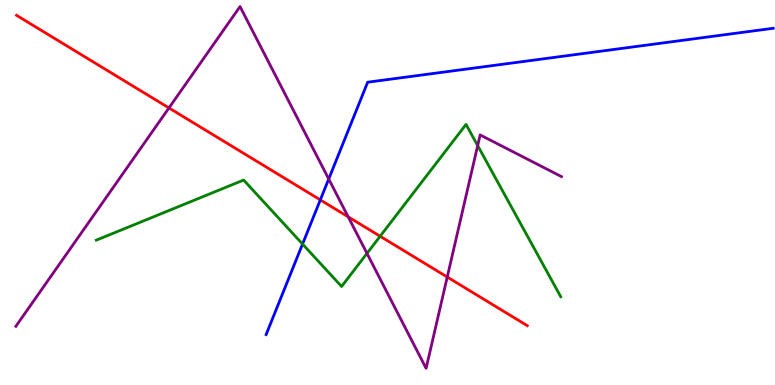[{'lines': ['blue', 'red'], 'intersections': [{'x': 4.13, 'y': 4.81}]}, {'lines': ['green', 'red'], 'intersections': [{'x': 4.91, 'y': 3.86}]}, {'lines': ['purple', 'red'], 'intersections': [{'x': 2.18, 'y': 7.2}, {'x': 4.49, 'y': 4.37}, {'x': 5.77, 'y': 2.8}]}, {'lines': ['blue', 'green'], 'intersections': [{'x': 3.9, 'y': 3.66}]}, {'lines': ['blue', 'purple'], 'intersections': [{'x': 4.24, 'y': 5.35}]}, {'lines': ['green', 'purple'], 'intersections': [{'x': 4.74, 'y': 3.42}, {'x': 6.16, 'y': 6.22}]}]